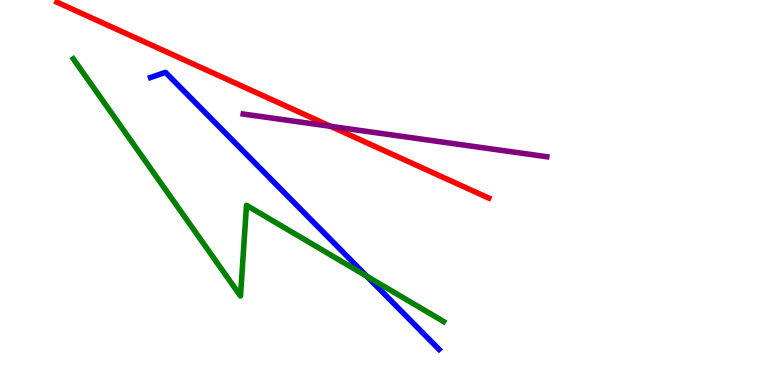[{'lines': ['blue', 'red'], 'intersections': []}, {'lines': ['green', 'red'], 'intersections': []}, {'lines': ['purple', 'red'], 'intersections': [{'x': 4.27, 'y': 6.72}]}, {'lines': ['blue', 'green'], 'intersections': [{'x': 4.73, 'y': 2.82}]}, {'lines': ['blue', 'purple'], 'intersections': []}, {'lines': ['green', 'purple'], 'intersections': []}]